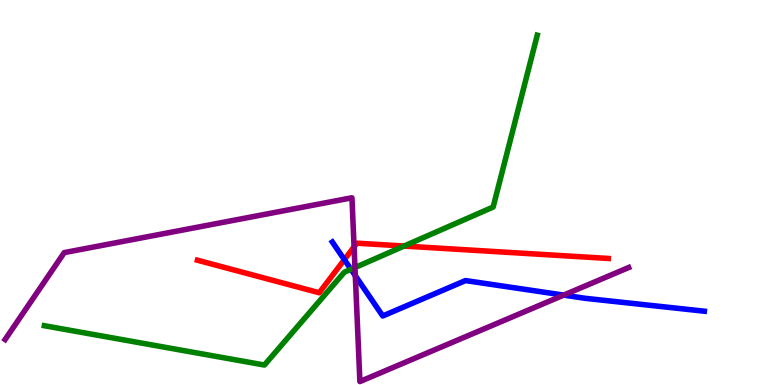[{'lines': ['blue', 'red'], 'intersections': [{'x': 4.44, 'y': 3.26}]}, {'lines': ['green', 'red'], 'intersections': [{'x': 5.21, 'y': 3.61}]}, {'lines': ['purple', 'red'], 'intersections': [{'x': 4.57, 'y': 3.59}]}, {'lines': ['blue', 'green'], 'intersections': [{'x': 4.53, 'y': 3.01}]}, {'lines': ['blue', 'purple'], 'intersections': [{'x': 4.58, 'y': 2.84}, {'x': 7.27, 'y': 2.33}]}, {'lines': ['green', 'purple'], 'intersections': [{'x': 4.58, 'y': 3.05}]}]